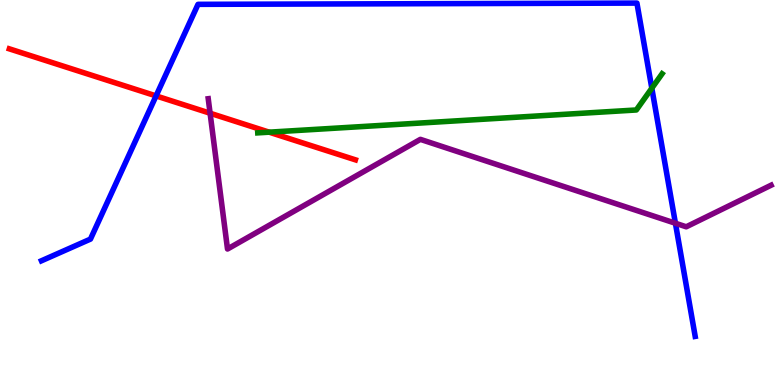[{'lines': ['blue', 'red'], 'intersections': [{'x': 2.01, 'y': 7.51}]}, {'lines': ['green', 'red'], 'intersections': [{'x': 3.47, 'y': 6.57}]}, {'lines': ['purple', 'red'], 'intersections': [{'x': 2.71, 'y': 7.06}]}, {'lines': ['blue', 'green'], 'intersections': [{'x': 8.41, 'y': 7.71}]}, {'lines': ['blue', 'purple'], 'intersections': [{'x': 8.72, 'y': 4.2}]}, {'lines': ['green', 'purple'], 'intersections': []}]